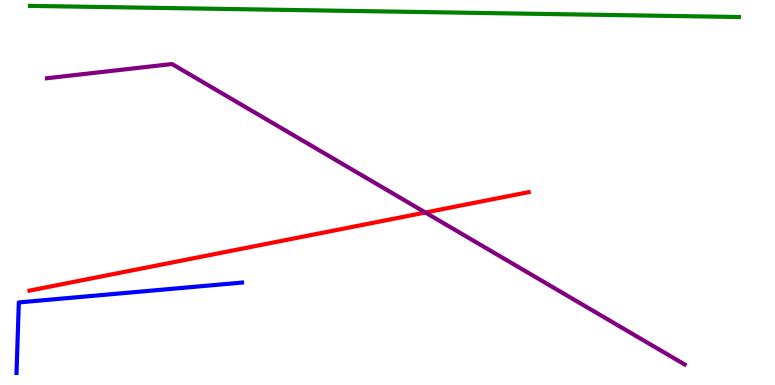[{'lines': ['blue', 'red'], 'intersections': []}, {'lines': ['green', 'red'], 'intersections': []}, {'lines': ['purple', 'red'], 'intersections': [{'x': 5.49, 'y': 4.48}]}, {'lines': ['blue', 'green'], 'intersections': []}, {'lines': ['blue', 'purple'], 'intersections': []}, {'lines': ['green', 'purple'], 'intersections': []}]